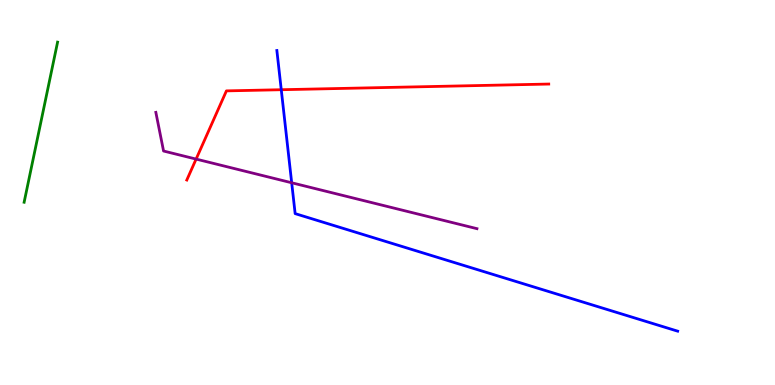[{'lines': ['blue', 'red'], 'intersections': [{'x': 3.63, 'y': 7.67}]}, {'lines': ['green', 'red'], 'intersections': []}, {'lines': ['purple', 'red'], 'intersections': [{'x': 2.53, 'y': 5.87}]}, {'lines': ['blue', 'green'], 'intersections': []}, {'lines': ['blue', 'purple'], 'intersections': [{'x': 3.76, 'y': 5.25}]}, {'lines': ['green', 'purple'], 'intersections': []}]